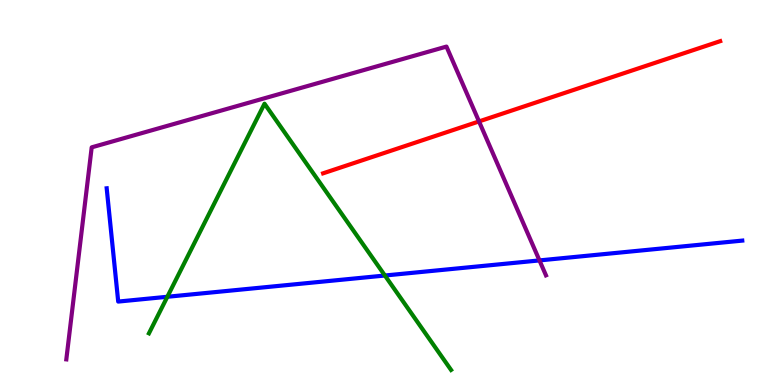[{'lines': ['blue', 'red'], 'intersections': []}, {'lines': ['green', 'red'], 'intersections': []}, {'lines': ['purple', 'red'], 'intersections': [{'x': 6.18, 'y': 6.85}]}, {'lines': ['blue', 'green'], 'intersections': [{'x': 2.16, 'y': 2.29}, {'x': 4.97, 'y': 2.84}]}, {'lines': ['blue', 'purple'], 'intersections': [{'x': 6.96, 'y': 3.24}]}, {'lines': ['green', 'purple'], 'intersections': []}]